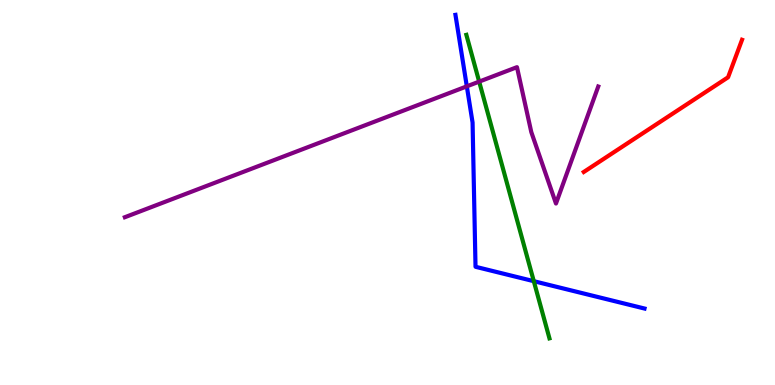[{'lines': ['blue', 'red'], 'intersections': []}, {'lines': ['green', 'red'], 'intersections': []}, {'lines': ['purple', 'red'], 'intersections': []}, {'lines': ['blue', 'green'], 'intersections': [{'x': 6.89, 'y': 2.7}]}, {'lines': ['blue', 'purple'], 'intersections': [{'x': 6.02, 'y': 7.76}]}, {'lines': ['green', 'purple'], 'intersections': [{'x': 6.18, 'y': 7.88}]}]